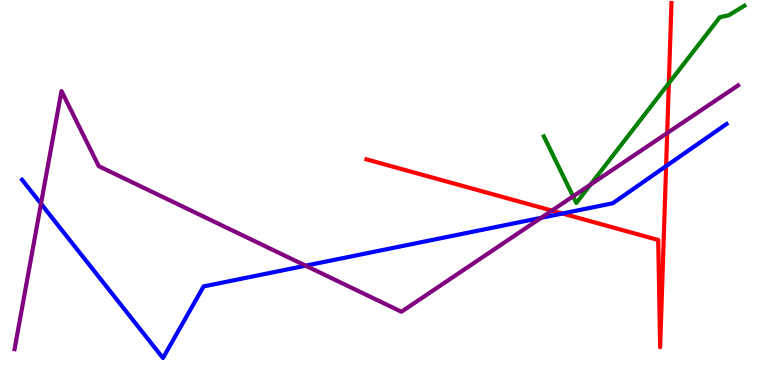[{'lines': ['blue', 'red'], 'intersections': [{'x': 7.26, 'y': 4.45}, {'x': 8.59, 'y': 5.69}]}, {'lines': ['green', 'red'], 'intersections': [{'x': 8.63, 'y': 7.84}]}, {'lines': ['purple', 'red'], 'intersections': [{'x': 7.12, 'y': 4.53}, {'x': 8.61, 'y': 6.54}]}, {'lines': ['blue', 'green'], 'intersections': []}, {'lines': ['blue', 'purple'], 'intersections': [{'x': 0.529, 'y': 4.71}, {'x': 3.94, 'y': 3.1}, {'x': 6.98, 'y': 4.34}]}, {'lines': ['green', 'purple'], 'intersections': [{'x': 7.39, 'y': 4.9}, {'x': 7.62, 'y': 5.2}]}]